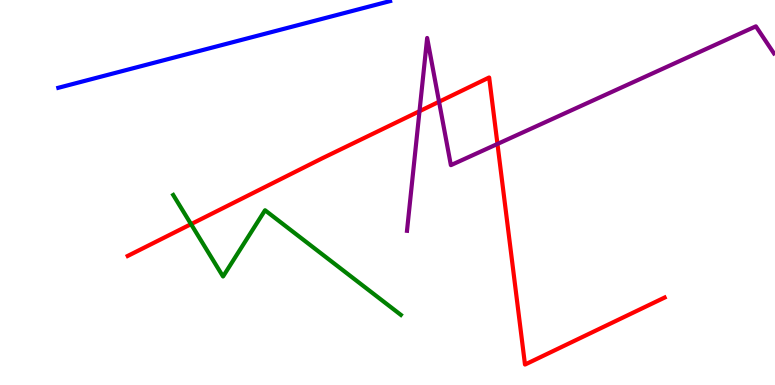[{'lines': ['blue', 'red'], 'intersections': []}, {'lines': ['green', 'red'], 'intersections': [{'x': 2.47, 'y': 4.18}]}, {'lines': ['purple', 'red'], 'intersections': [{'x': 5.41, 'y': 7.11}, {'x': 5.67, 'y': 7.36}, {'x': 6.42, 'y': 6.26}]}, {'lines': ['blue', 'green'], 'intersections': []}, {'lines': ['blue', 'purple'], 'intersections': []}, {'lines': ['green', 'purple'], 'intersections': []}]